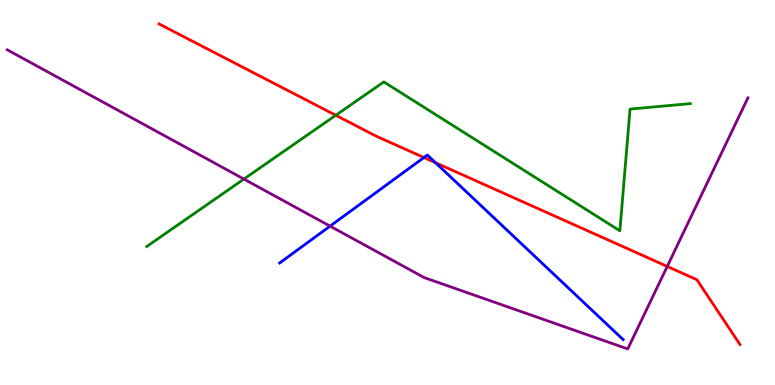[{'lines': ['blue', 'red'], 'intersections': [{'x': 5.47, 'y': 5.91}, {'x': 5.62, 'y': 5.77}]}, {'lines': ['green', 'red'], 'intersections': [{'x': 4.33, 'y': 7.01}]}, {'lines': ['purple', 'red'], 'intersections': [{'x': 8.61, 'y': 3.08}]}, {'lines': ['blue', 'green'], 'intersections': []}, {'lines': ['blue', 'purple'], 'intersections': [{'x': 4.26, 'y': 4.13}]}, {'lines': ['green', 'purple'], 'intersections': [{'x': 3.15, 'y': 5.35}]}]